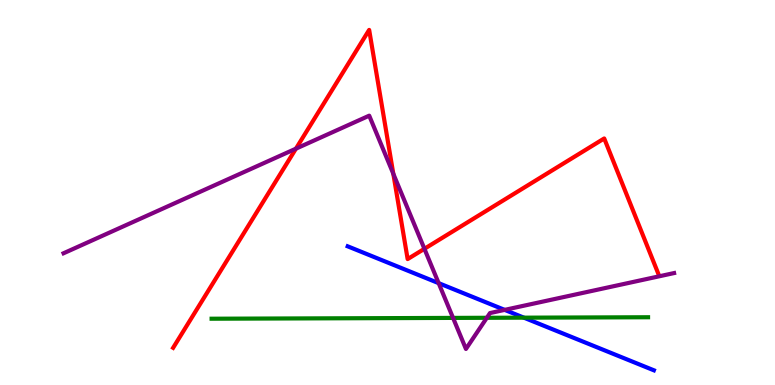[{'lines': ['blue', 'red'], 'intersections': []}, {'lines': ['green', 'red'], 'intersections': []}, {'lines': ['purple', 'red'], 'intersections': [{'x': 3.82, 'y': 6.14}, {'x': 5.08, 'y': 5.49}, {'x': 5.48, 'y': 3.54}]}, {'lines': ['blue', 'green'], 'intersections': [{'x': 6.76, 'y': 1.75}]}, {'lines': ['blue', 'purple'], 'intersections': [{'x': 5.66, 'y': 2.65}, {'x': 6.51, 'y': 1.95}]}, {'lines': ['green', 'purple'], 'intersections': [{'x': 5.85, 'y': 1.74}, {'x': 6.28, 'y': 1.75}]}]